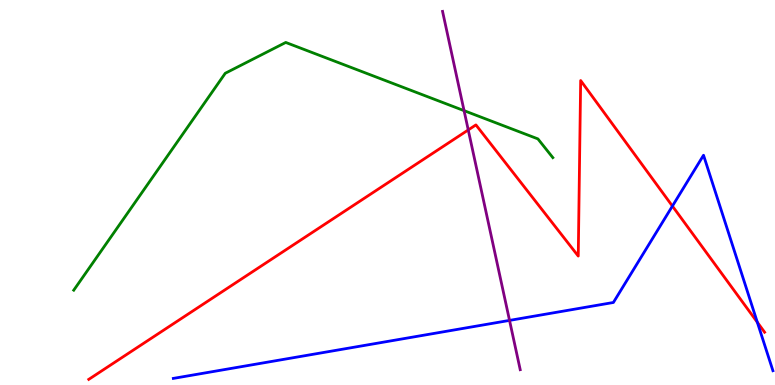[{'lines': ['blue', 'red'], 'intersections': [{'x': 8.68, 'y': 4.65}, {'x': 9.77, 'y': 1.63}]}, {'lines': ['green', 'red'], 'intersections': []}, {'lines': ['purple', 'red'], 'intersections': [{'x': 6.04, 'y': 6.62}]}, {'lines': ['blue', 'green'], 'intersections': []}, {'lines': ['blue', 'purple'], 'intersections': [{'x': 6.57, 'y': 1.68}]}, {'lines': ['green', 'purple'], 'intersections': [{'x': 5.99, 'y': 7.13}]}]